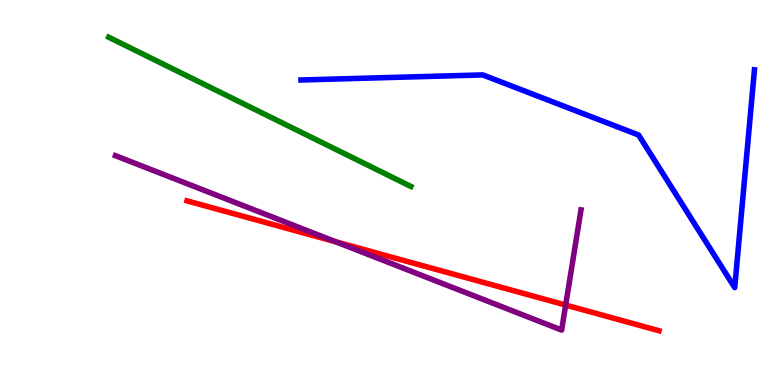[{'lines': ['blue', 'red'], 'intersections': []}, {'lines': ['green', 'red'], 'intersections': []}, {'lines': ['purple', 'red'], 'intersections': [{'x': 4.33, 'y': 3.72}, {'x': 7.3, 'y': 2.08}]}, {'lines': ['blue', 'green'], 'intersections': []}, {'lines': ['blue', 'purple'], 'intersections': []}, {'lines': ['green', 'purple'], 'intersections': []}]